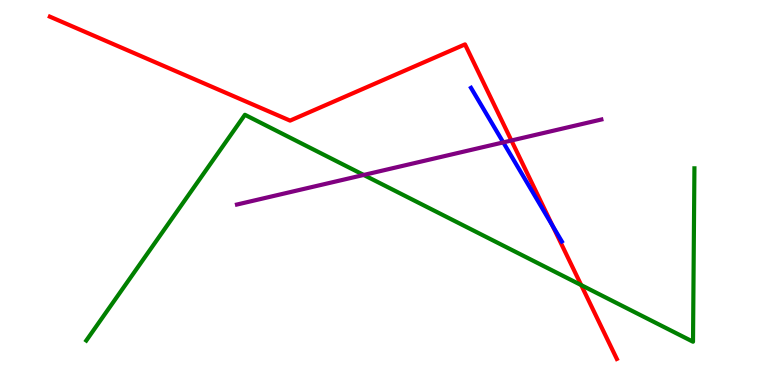[{'lines': ['blue', 'red'], 'intersections': [{'x': 7.13, 'y': 4.14}]}, {'lines': ['green', 'red'], 'intersections': [{'x': 7.5, 'y': 2.59}]}, {'lines': ['purple', 'red'], 'intersections': [{'x': 6.6, 'y': 6.35}]}, {'lines': ['blue', 'green'], 'intersections': []}, {'lines': ['blue', 'purple'], 'intersections': [{'x': 6.49, 'y': 6.3}]}, {'lines': ['green', 'purple'], 'intersections': [{'x': 4.69, 'y': 5.46}]}]